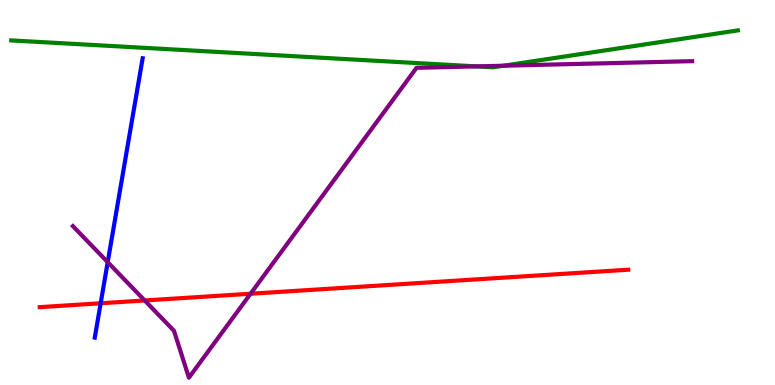[{'lines': ['blue', 'red'], 'intersections': [{'x': 1.3, 'y': 2.12}]}, {'lines': ['green', 'red'], 'intersections': []}, {'lines': ['purple', 'red'], 'intersections': [{'x': 1.87, 'y': 2.2}, {'x': 3.23, 'y': 2.37}]}, {'lines': ['blue', 'green'], 'intersections': []}, {'lines': ['blue', 'purple'], 'intersections': [{'x': 1.39, 'y': 3.19}]}, {'lines': ['green', 'purple'], 'intersections': [{'x': 6.14, 'y': 8.28}, {'x': 6.5, 'y': 8.29}]}]